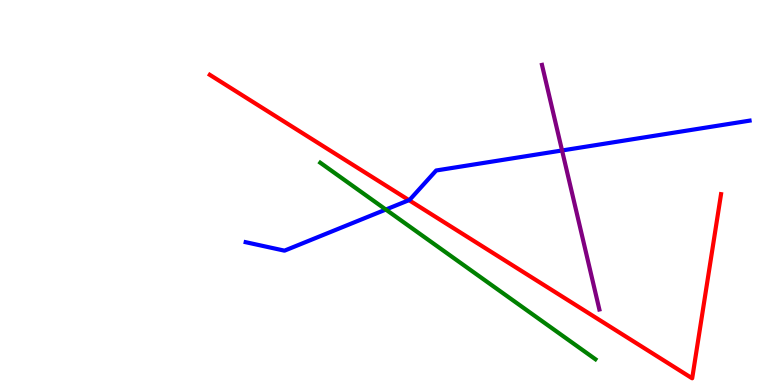[{'lines': ['blue', 'red'], 'intersections': [{'x': 5.28, 'y': 4.8}]}, {'lines': ['green', 'red'], 'intersections': []}, {'lines': ['purple', 'red'], 'intersections': []}, {'lines': ['blue', 'green'], 'intersections': [{'x': 4.98, 'y': 4.56}]}, {'lines': ['blue', 'purple'], 'intersections': [{'x': 7.25, 'y': 6.09}]}, {'lines': ['green', 'purple'], 'intersections': []}]